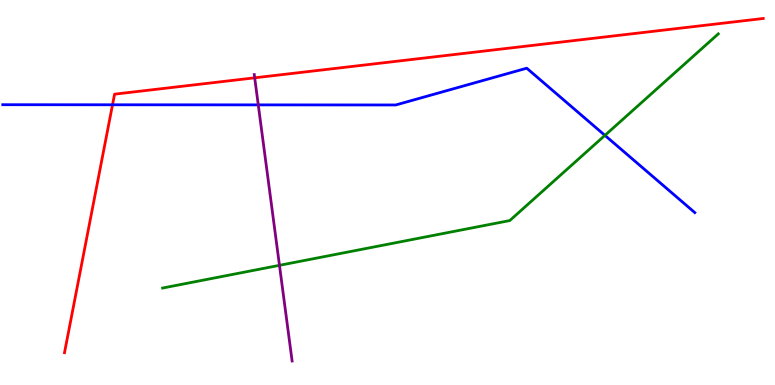[{'lines': ['blue', 'red'], 'intersections': [{'x': 1.45, 'y': 7.28}]}, {'lines': ['green', 'red'], 'intersections': []}, {'lines': ['purple', 'red'], 'intersections': [{'x': 3.29, 'y': 7.98}]}, {'lines': ['blue', 'green'], 'intersections': [{'x': 7.81, 'y': 6.48}]}, {'lines': ['blue', 'purple'], 'intersections': [{'x': 3.33, 'y': 7.28}]}, {'lines': ['green', 'purple'], 'intersections': [{'x': 3.61, 'y': 3.11}]}]